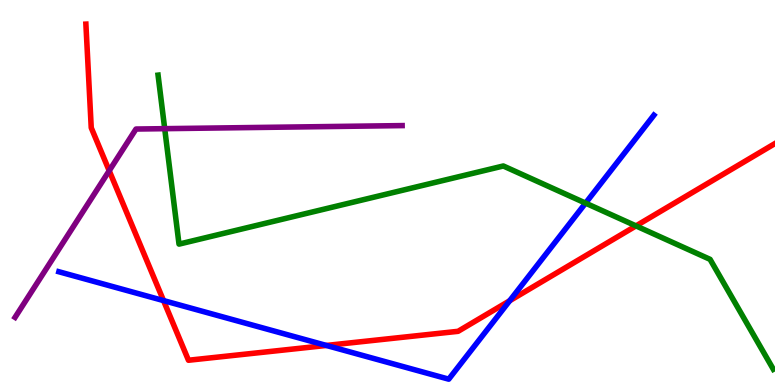[{'lines': ['blue', 'red'], 'intersections': [{'x': 2.11, 'y': 2.19}, {'x': 4.21, 'y': 1.03}, {'x': 6.58, 'y': 2.19}]}, {'lines': ['green', 'red'], 'intersections': [{'x': 8.21, 'y': 4.13}]}, {'lines': ['purple', 'red'], 'intersections': [{'x': 1.41, 'y': 5.57}]}, {'lines': ['blue', 'green'], 'intersections': [{'x': 7.56, 'y': 4.72}]}, {'lines': ['blue', 'purple'], 'intersections': []}, {'lines': ['green', 'purple'], 'intersections': [{'x': 2.13, 'y': 6.66}]}]